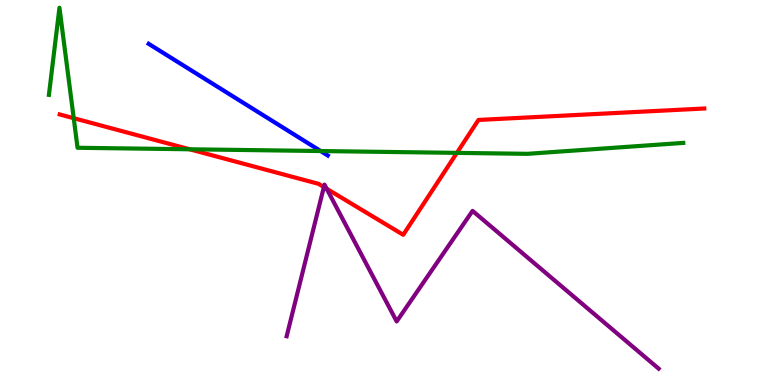[{'lines': ['blue', 'red'], 'intersections': []}, {'lines': ['green', 'red'], 'intersections': [{'x': 0.951, 'y': 6.93}, {'x': 2.45, 'y': 6.12}, {'x': 5.9, 'y': 6.03}]}, {'lines': ['purple', 'red'], 'intersections': [{'x': 4.18, 'y': 5.14}, {'x': 4.22, 'y': 5.1}]}, {'lines': ['blue', 'green'], 'intersections': [{'x': 4.14, 'y': 6.08}]}, {'lines': ['blue', 'purple'], 'intersections': []}, {'lines': ['green', 'purple'], 'intersections': []}]